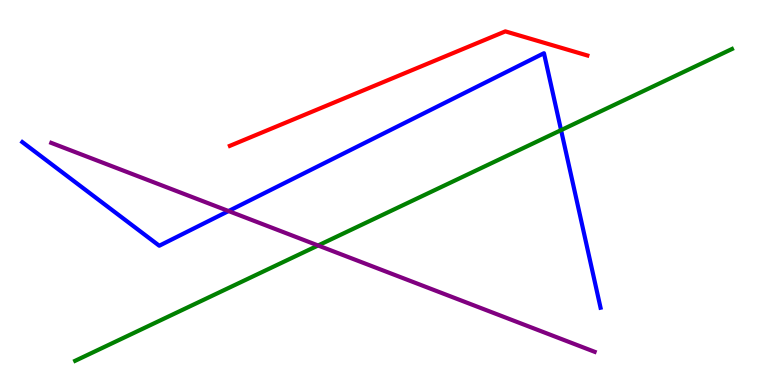[{'lines': ['blue', 'red'], 'intersections': []}, {'lines': ['green', 'red'], 'intersections': []}, {'lines': ['purple', 'red'], 'intersections': []}, {'lines': ['blue', 'green'], 'intersections': [{'x': 7.24, 'y': 6.62}]}, {'lines': ['blue', 'purple'], 'intersections': [{'x': 2.95, 'y': 4.52}]}, {'lines': ['green', 'purple'], 'intersections': [{'x': 4.1, 'y': 3.62}]}]